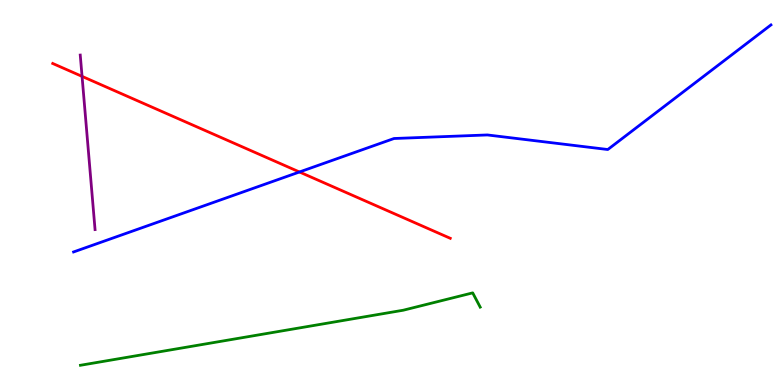[{'lines': ['blue', 'red'], 'intersections': [{'x': 3.86, 'y': 5.53}]}, {'lines': ['green', 'red'], 'intersections': []}, {'lines': ['purple', 'red'], 'intersections': [{'x': 1.06, 'y': 8.02}]}, {'lines': ['blue', 'green'], 'intersections': []}, {'lines': ['blue', 'purple'], 'intersections': []}, {'lines': ['green', 'purple'], 'intersections': []}]